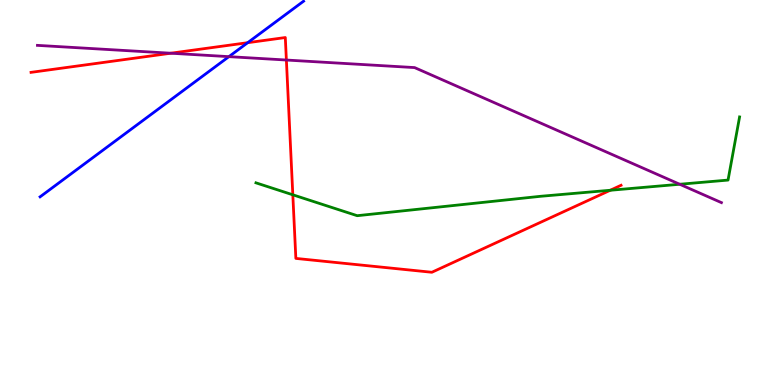[{'lines': ['blue', 'red'], 'intersections': [{'x': 3.2, 'y': 8.89}]}, {'lines': ['green', 'red'], 'intersections': [{'x': 3.78, 'y': 4.94}, {'x': 7.87, 'y': 5.06}]}, {'lines': ['purple', 'red'], 'intersections': [{'x': 2.2, 'y': 8.62}, {'x': 3.7, 'y': 8.44}]}, {'lines': ['blue', 'green'], 'intersections': []}, {'lines': ['blue', 'purple'], 'intersections': [{'x': 2.95, 'y': 8.53}]}, {'lines': ['green', 'purple'], 'intersections': [{'x': 8.77, 'y': 5.21}]}]